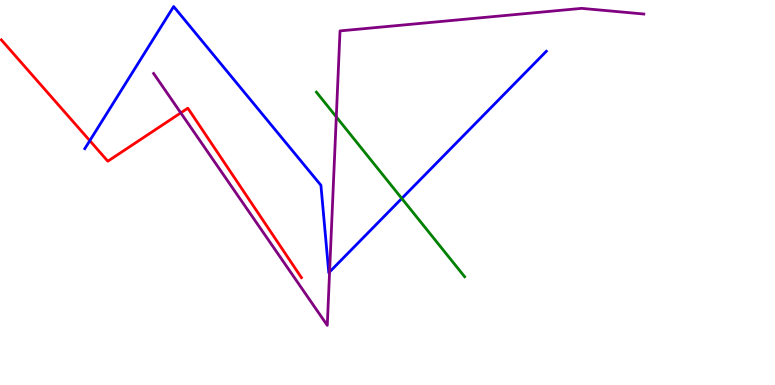[{'lines': ['blue', 'red'], 'intersections': [{'x': 1.16, 'y': 6.35}]}, {'lines': ['green', 'red'], 'intersections': []}, {'lines': ['purple', 'red'], 'intersections': [{'x': 2.33, 'y': 7.07}]}, {'lines': ['blue', 'green'], 'intersections': [{'x': 5.18, 'y': 4.85}]}, {'lines': ['blue', 'purple'], 'intersections': [{'x': 4.25, 'y': 2.94}]}, {'lines': ['green', 'purple'], 'intersections': [{'x': 4.34, 'y': 6.96}]}]